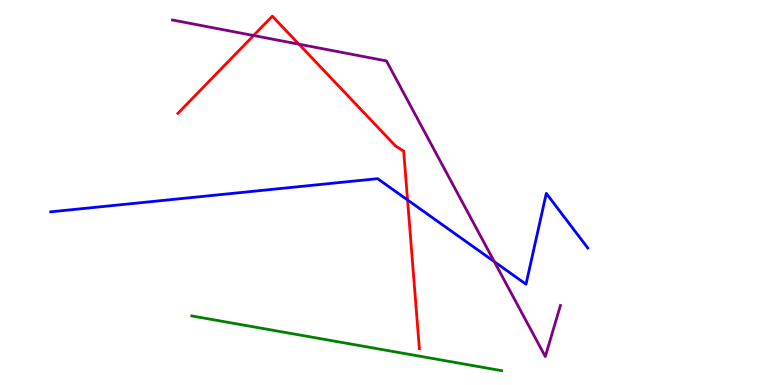[{'lines': ['blue', 'red'], 'intersections': [{'x': 5.26, 'y': 4.81}]}, {'lines': ['green', 'red'], 'intersections': []}, {'lines': ['purple', 'red'], 'intersections': [{'x': 3.27, 'y': 9.08}, {'x': 3.86, 'y': 8.85}]}, {'lines': ['blue', 'green'], 'intersections': []}, {'lines': ['blue', 'purple'], 'intersections': [{'x': 6.38, 'y': 3.2}]}, {'lines': ['green', 'purple'], 'intersections': []}]